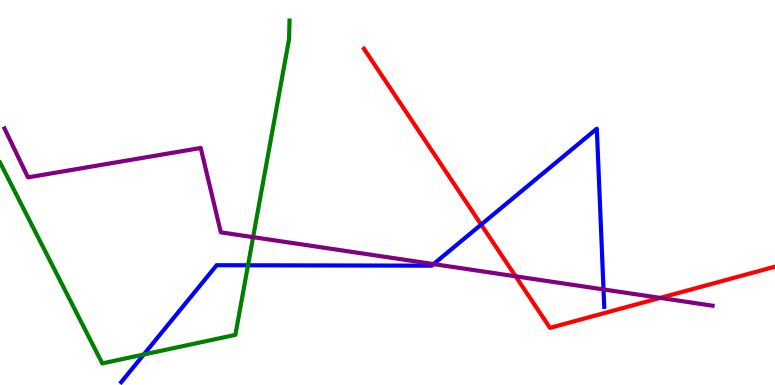[{'lines': ['blue', 'red'], 'intersections': [{'x': 6.21, 'y': 4.17}]}, {'lines': ['green', 'red'], 'intersections': []}, {'lines': ['purple', 'red'], 'intersections': [{'x': 6.65, 'y': 2.82}, {'x': 8.52, 'y': 2.26}]}, {'lines': ['blue', 'green'], 'intersections': [{'x': 1.86, 'y': 0.792}, {'x': 3.2, 'y': 3.11}]}, {'lines': ['blue', 'purple'], 'intersections': [{'x': 5.59, 'y': 3.14}, {'x': 7.79, 'y': 2.48}]}, {'lines': ['green', 'purple'], 'intersections': [{'x': 3.27, 'y': 3.84}]}]